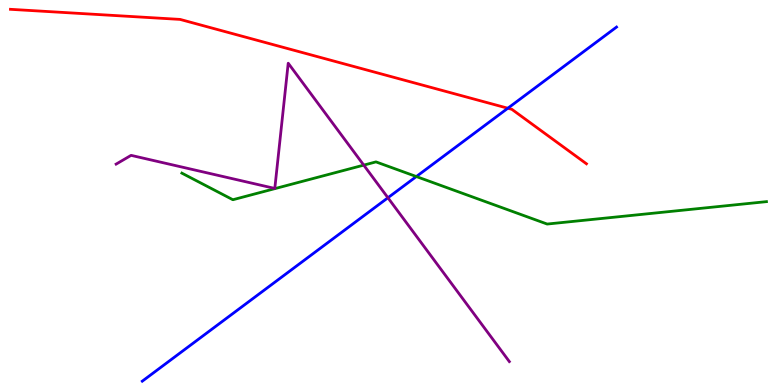[{'lines': ['blue', 'red'], 'intersections': [{'x': 6.55, 'y': 7.19}]}, {'lines': ['green', 'red'], 'intersections': []}, {'lines': ['purple', 'red'], 'intersections': []}, {'lines': ['blue', 'green'], 'intersections': [{'x': 5.37, 'y': 5.41}]}, {'lines': ['blue', 'purple'], 'intersections': [{'x': 5.01, 'y': 4.86}]}, {'lines': ['green', 'purple'], 'intersections': [{'x': 4.69, 'y': 5.71}]}]